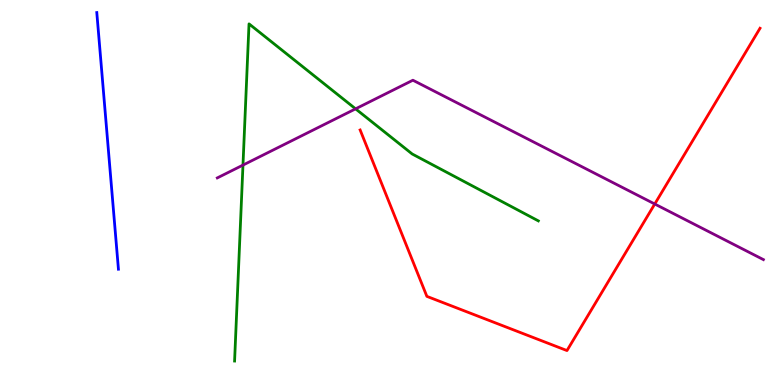[{'lines': ['blue', 'red'], 'intersections': []}, {'lines': ['green', 'red'], 'intersections': []}, {'lines': ['purple', 'red'], 'intersections': [{'x': 8.45, 'y': 4.7}]}, {'lines': ['blue', 'green'], 'intersections': []}, {'lines': ['blue', 'purple'], 'intersections': []}, {'lines': ['green', 'purple'], 'intersections': [{'x': 3.14, 'y': 5.71}, {'x': 4.59, 'y': 7.17}]}]